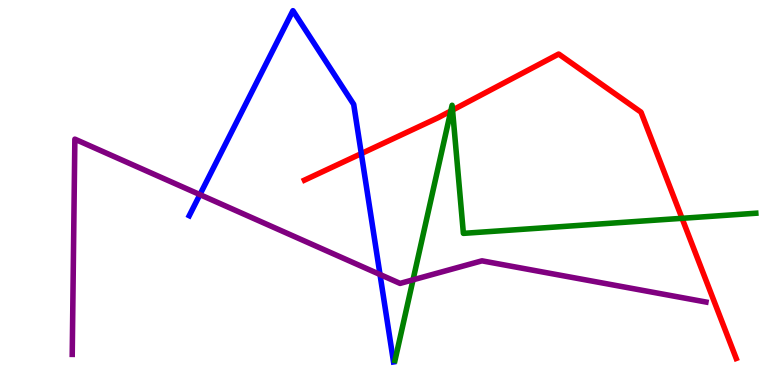[{'lines': ['blue', 'red'], 'intersections': [{'x': 4.66, 'y': 6.01}]}, {'lines': ['green', 'red'], 'intersections': [{'x': 5.82, 'y': 7.12}, {'x': 5.84, 'y': 7.14}, {'x': 8.8, 'y': 4.33}]}, {'lines': ['purple', 'red'], 'intersections': []}, {'lines': ['blue', 'green'], 'intersections': []}, {'lines': ['blue', 'purple'], 'intersections': [{'x': 2.58, 'y': 4.94}, {'x': 4.9, 'y': 2.87}]}, {'lines': ['green', 'purple'], 'intersections': [{'x': 5.33, 'y': 2.73}]}]